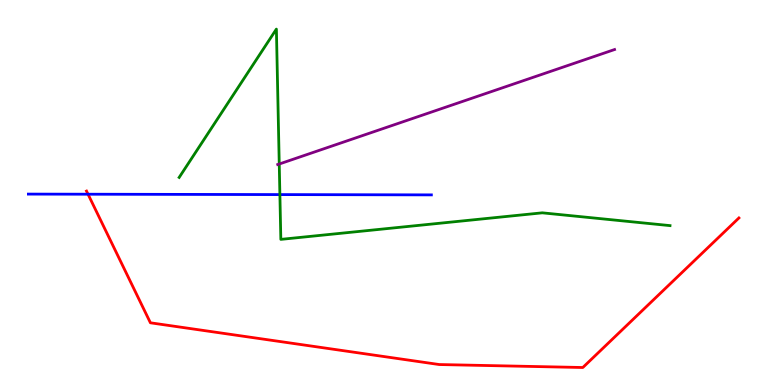[{'lines': ['blue', 'red'], 'intersections': [{'x': 1.14, 'y': 4.96}]}, {'lines': ['green', 'red'], 'intersections': []}, {'lines': ['purple', 'red'], 'intersections': []}, {'lines': ['blue', 'green'], 'intersections': [{'x': 3.61, 'y': 4.95}]}, {'lines': ['blue', 'purple'], 'intersections': []}, {'lines': ['green', 'purple'], 'intersections': [{'x': 3.6, 'y': 5.74}]}]